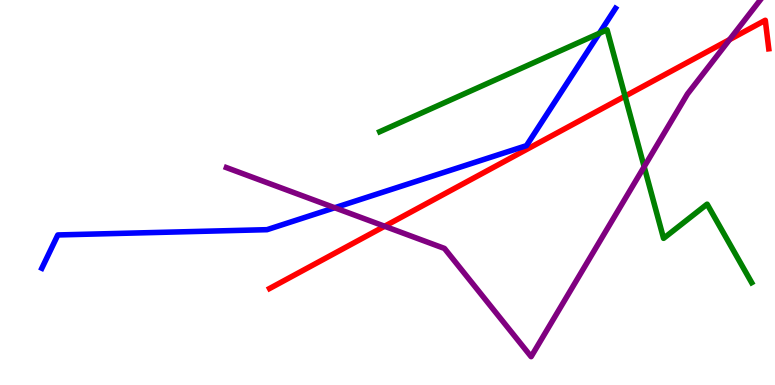[{'lines': ['blue', 'red'], 'intersections': []}, {'lines': ['green', 'red'], 'intersections': [{'x': 8.06, 'y': 7.5}]}, {'lines': ['purple', 'red'], 'intersections': [{'x': 4.96, 'y': 4.12}, {'x': 9.41, 'y': 8.97}]}, {'lines': ['blue', 'green'], 'intersections': [{'x': 7.73, 'y': 9.14}]}, {'lines': ['blue', 'purple'], 'intersections': [{'x': 4.32, 'y': 4.6}]}, {'lines': ['green', 'purple'], 'intersections': [{'x': 8.31, 'y': 5.67}]}]